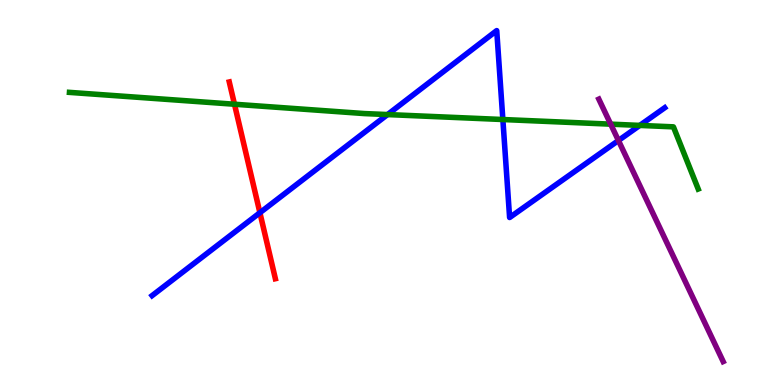[{'lines': ['blue', 'red'], 'intersections': [{'x': 3.35, 'y': 4.47}]}, {'lines': ['green', 'red'], 'intersections': [{'x': 3.03, 'y': 7.29}]}, {'lines': ['purple', 'red'], 'intersections': []}, {'lines': ['blue', 'green'], 'intersections': [{'x': 5.0, 'y': 7.02}, {'x': 6.49, 'y': 6.9}, {'x': 8.26, 'y': 6.74}]}, {'lines': ['blue', 'purple'], 'intersections': [{'x': 7.98, 'y': 6.35}]}, {'lines': ['green', 'purple'], 'intersections': [{'x': 7.88, 'y': 6.78}]}]